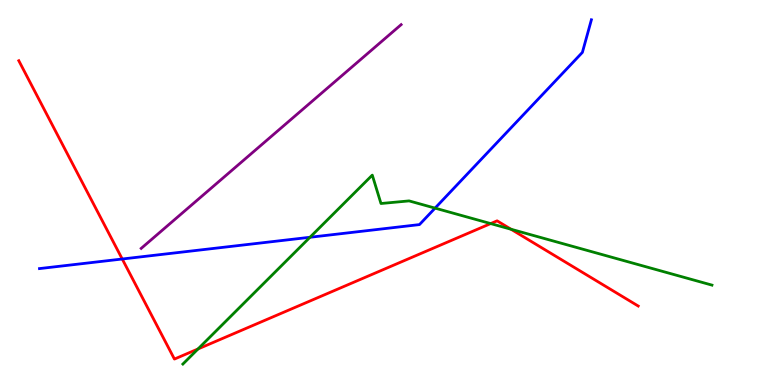[{'lines': ['blue', 'red'], 'intersections': [{'x': 1.58, 'y': 3.27}]}, {'lines': ['green', 'red'], 'intersections': [{'x': 2.55, 'y': 0.936}, {'x': 6.33, 'y': 4.19}, {'x': 6.59, 'y': 4.05}]}, {'lines': ['purple', 'red'], 'intersections': []}, {'lines': ['blue', 'green'], 'intersections': [{'x': 4.0, 'y': 3.84}, {'x': 5.61, 'y': 4.59}]}, {'lines': ['blue', 'purple'], 'intersections': []}, {'lines': ['green', 'purple'], 'intersections': []}]